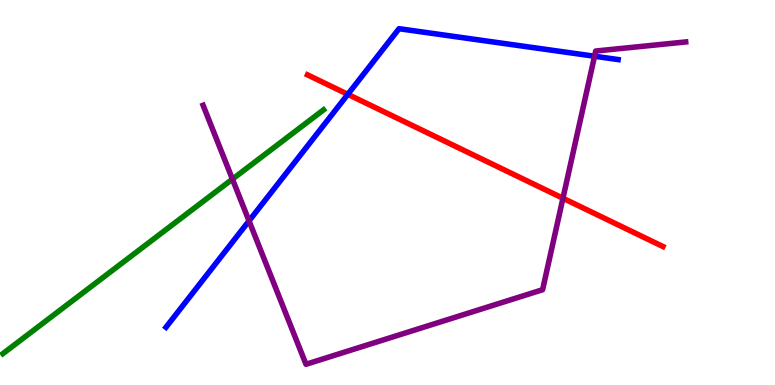[{'lines': ['blue', 'red'], 'intersections': [{'x': 4.49, 'y': 7.55}]}, {'lines': ['green', 'red'], 'intersections': []}, {'lines': ['purple', 'red'], 'intersections': [{'x': 7.26, 'y': 4.85}]}, {'lines': ['blue', 'green'], 'intersections': []}, {'lines': ['blue', 'purple'], 'intersections': [{'x': 3.21, 'y': 4.26}, {'x': 7.67, 'y': 8.54}]}, {'lines': ['green', 'purple'], 'intersections': [{'x': 3.0, 'y': 5.35}]}]